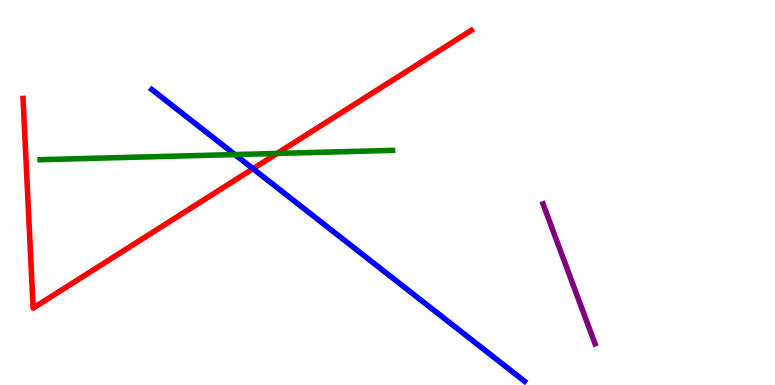[{'lines': ['blue', 'red'], 'intersections': [{'x': 3.26, 'y': 5.62}]}, {'lines': ['green', 'red'], 'intersections': [{'x': 3.58, 'y': 6.01}]}, {'lines': ['purple', 'red'], 'intersections': []}, {'lines': ['blue', 'green'], 'intersections': [{'x': 3.03, 'y': 5.99}]}, {'lines': ['blue', 'purple'], 'intersections': []}, {'lines': ['green', 'purple'], 'intersections': []}]